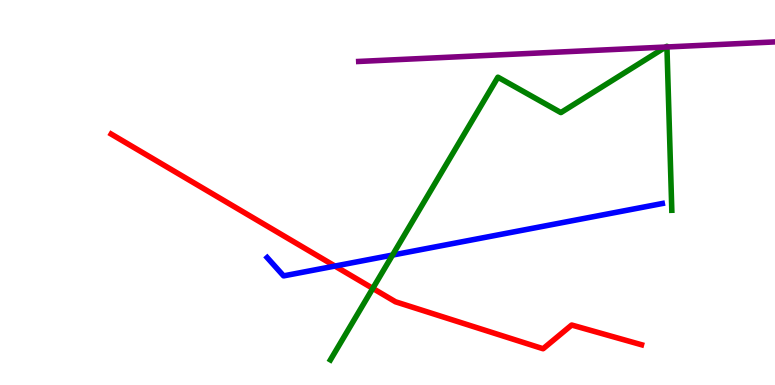[{'lines': ['blue', 'red'], 'intersections': [{'x': 4.32, 'y': 3.09}]}, {'lines': ['green', 'red'], 'intersections': [{'x': 4.81, 'y': 2.51}]}, {'lines': ['purple', 'red'], 'intersections': []}, {'lines': ['blue', 'green'], 'intersections': [{'x': 5.06, 'y': 3.37}]}, {'lines': ['blue', 'purple'], 'intersections': []}, {'lines': ['green', 'purple'], 'intersections': [{'x': 8.59, 'y': 8.78}, {'x': 8.61, 'y': 8.78}]}]